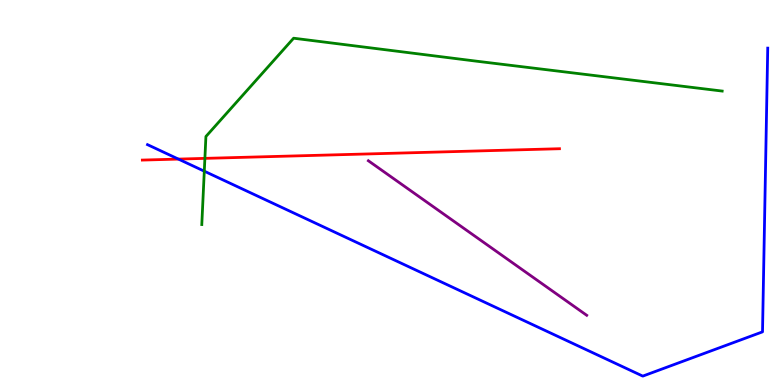[{'lines': ['blue', 'red'], 'intersections': [{'x': 2.3, 'y': 5.87}]}, {'lines': ['green', 'red'], 'intersections': [{'x': 2.64, 'y': 5.89}]}, {'lines': ['purple', 'red'], 'intersections': []}, {'lines': ['blue', 'green'], 'intersections': [{'x': 2.64, 'y': 5.55}]}, {'lines': ['blue', 'purple'], 'intersections': []}, {'lines': ['green', 'purple'], 'intersections': []}]